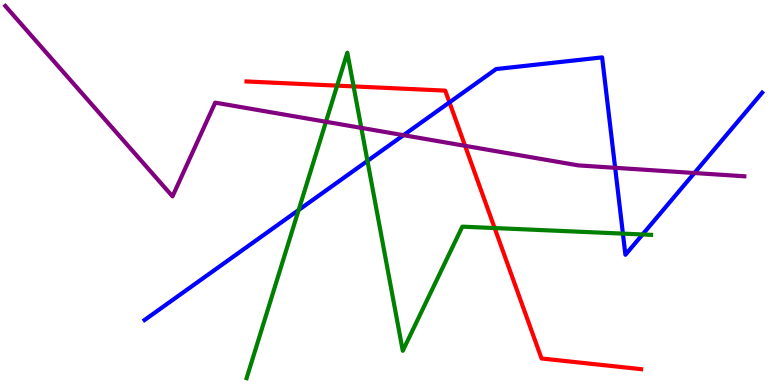[{'lines': ['blue', 'red'], 'intersections': [{'x': 5.8, 'y': 7.34}]}, {'lines': ['green', 'red'], 'intersections': [{'x': 4.35, 'y': 7.78}, {'x': 4.56, 'y': 7.76}, {'x': 6.38, 'y': 4.08}]}, {'lines': ['purple', 'red'], 'intersections': [{'x': 6.0, 'y': 6.21}]}, {'lines': ['blue', 'green'], 'intersections': [{'x': 3.85, 'y': 4.54}, {'x': 4.74, 'y': 5.82}, {'x': 8.04, 'y': 3.93}, {'x': 8.29, 'y': 3.91}]}, {'lines': ['blue', 'purple'], 'intersections': [{'x': 5.21, 'y': 6.49}, {'x': 7.94, 'y': 5.64}, {'x': 8.96, 'y': 5.51}]}, {'lines': ['green', 'purple'], 'intersections': [{'x': 4.21, 'y': 6.84}, {'x': 4.66, 'y': 6.68}]}]